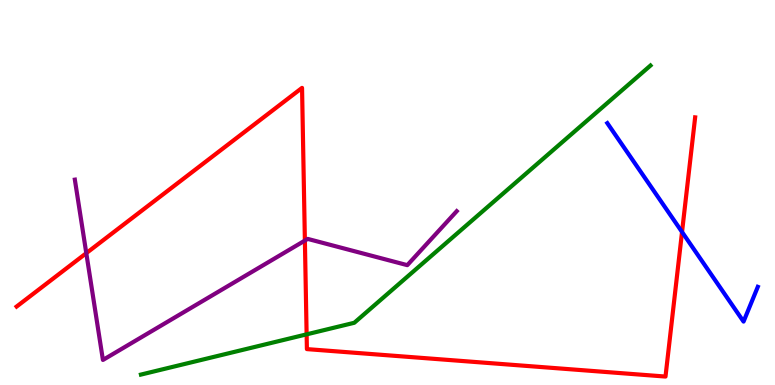[{'lines': ['blue', 'red'], 'intersections': [{'x': 8.8, 'y': 3.97}]}, {'lines': ['green', 'red'], 'intersections': [{'x': 3.96, 'y': 1.32}]}, {'lines': ['purple', 'red'], 'intersections': [{'x': 1.11, 'y': 3.42}, {'x': 3.93, 'y': 3.75}]}, {'lines': ['blue', 'green'], 'intersections': []}, {'lines': ['blue', 'purple'], 'intersections': []}, {'lines': ['green', 'purple'], 'intersections': []}]